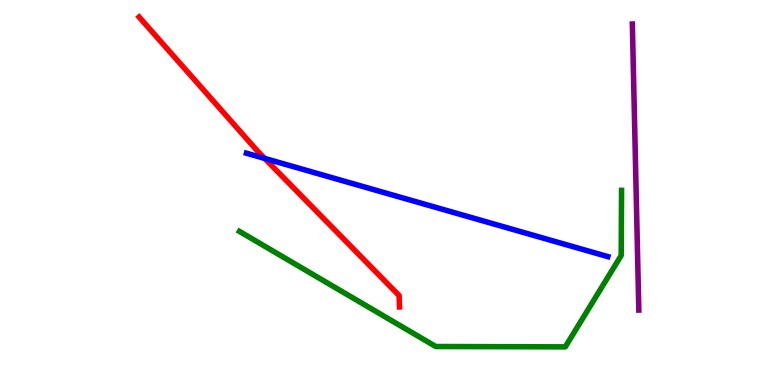[{'lines': ['blue', 'red'], 'intersections': [{'x': 3.42, 'y': 5.89}]}, {'lines': ['green', 'red'], 'intersections': []}, {'lines': ['purple', 'red'], 'intersections': []}, {'lines': ['blue', 'green'], 'intersections': []}, {'lines': ['blue', 'purple'], 'intersections': []}, {'lines': ['green', 'purple'], 'intersections': []}]